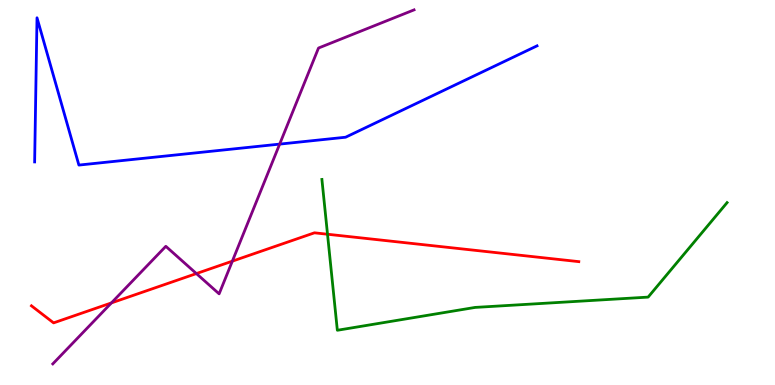[{'lines': ['blue', 'red'], 'intersections': []}, {'lines': ['green', 'red'], 'intersections': [{'x': 4.23, 'y': 3.92}]}, {'lines': ['purple', 'red'], 'intersections': [{'x': 1.44, 'y': 2.13}, {'x': 2.53, 'y': 2.89}, {'x': 3.0, 'y': 3.22}]}, {'lines': ['blue', 'green'], 'intersections': []}, {'lines': ['blue', 'purple'], 'intersections': [{'x': 3.61, 'y': 6.26}]}, {'lines': ['green', 'purple'], 'intersections': []}]